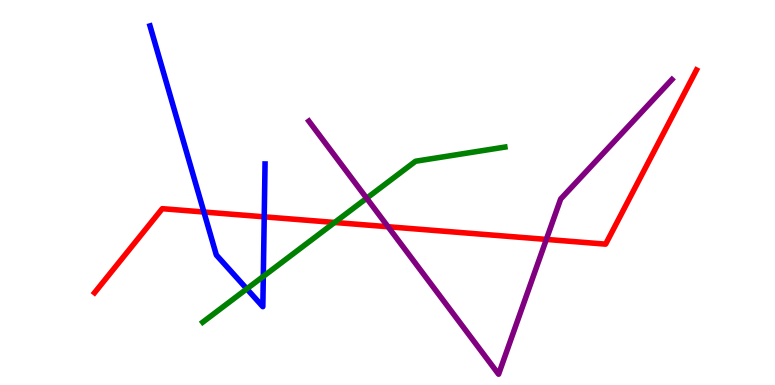[{'lines': ['blue', 'red'], 'intersections': [{'x': 2.63, 'y': 4.49}, {'x': 3.41, 'y': 4.37}]}, {'lines': ['green', 'red'], 'intersections': [{'x': 4.32, 'y': 4.22}]}, {'lines': ['purple', 'red'], 'intersections': [{'x': 5.01, 'y': 4.11}, {'x': 7.05, 'y': 3.78}]}, {'lines': ['blue', 'green'], 'intersections': [{'x': 3.18, 'y': 2.5}, {'x': 3.4, 'y': 2.82}]}, {'lines': ['blue', 'purple'], 'intersections': []}, {'lines': ['green', 'purple'], 'intersections': [{'x': 4.73, 'y': 4.85}]}]